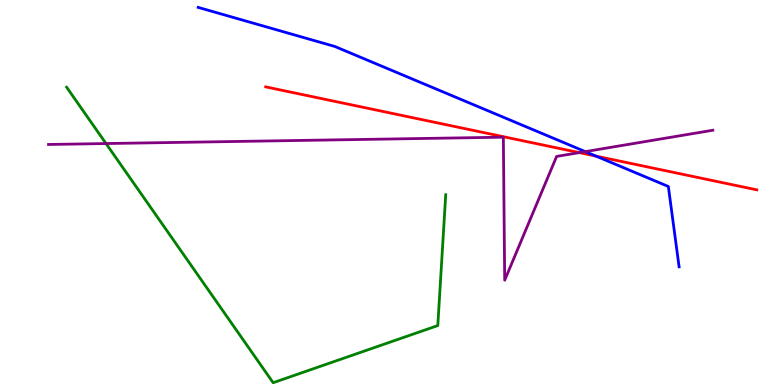[{'lines': ['blue', 'red'], 'intersections': [{'x': 7.69, 'y': 5.94}]}, {'lines': ['green', 'red'], 'intersections': []}, {'lines': ['purple', 'red'], 'intersections': [{'x': 7.47, 'y': 6.04}]}, {'lines': ['blue', 'green'], 'intersections': []}, {'lines': ['blue', 'purple'], 'intersections': [{'x': 7.55, 'y': 6.06}]}, {'lines': ['green', 'purple'], 'intersections': [{'x': 1.37, 'y': 6.27}]}]